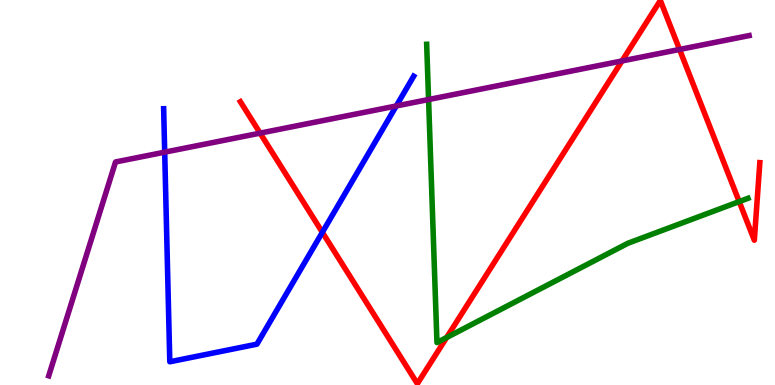[{'lines': ['blue', 'red'], 'intersections': [{'x': 4.16, 'y': 3.97}]}, {'lines': ['green', 'red'], 'intersections': [{'x': 5.76, 'y': 1.23}, {'x': 9.54, 'y': 4.76}]}, {'lines': ['purple', 'red'], 'intersections': [{'x': 3.36, 'y': 6.54}, {'x': 8.03, 'y': 8.42}, {'x': 8.77, 'y': 8.72}]}, {'lines': ['blue', 'green'], 'intersections': []}, {'lines': ['blue', 'purple'], 'intersections': [{'x': 2.13, 'y': 6.05}, {'x': 5.11, 'y': 7.25}]}, {'lines': ['green', 'purple'], 'intersections': [{'x': 5.53, 'y': 7.41}]}]